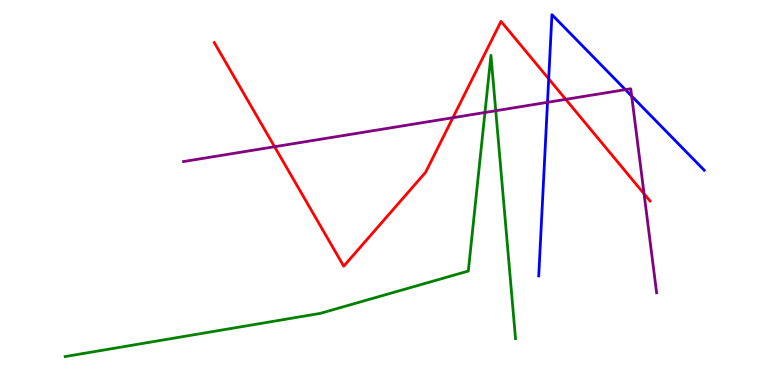[{'lines': ['blue', 'red'], 'intersections': [{'x': 7.08, 'y': 7.95}]}, {'lines': ['green', 'red'], 'intersections': []}, {'lines': ['purple', 'red'], 'intersections': [{'x': 3.54, 'y': 6.19}, {'x': 5.84, 'y': 6.94}, {'x': 7.3, 'y': 7.42}, {'x': 8.31, 'y': 4.97}]}, {'lines': ['blue', 'green'], 'intersections': []}, {'lines': ['blue', 'purple'], 'intersections': [{'x': 7.06, 'y': 7.34}, {'x': 8.07, 'y': 7.67}, {'x': 8.15, 'y': 7.5}]}, {'lines': ['green', 'purple'], 'intersections': [{'x': 6.26, 'y': 7.08}, {'x': 6.4, 'y': 7.12}]}]